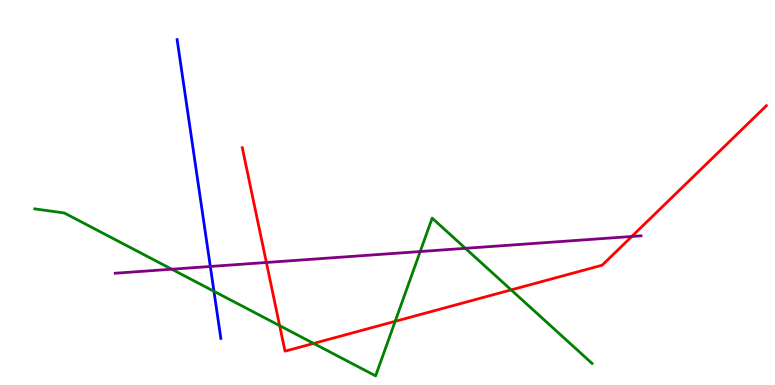[{'lines': ['blue', 'red'], 'intersections': []}, {'lines': ['green', 'red'], 'intersections': [{'x': 3.61, 'y': 1.54}, {'x': 4.05, 'y': 1.08}, {'x': 5.1, 'y': 1.65}, {'x': 6.6, 'y': 2.47}]}, {'lines': ['purple', 'red'], 'intersections': [{'x': 3.44, 'y': 3.18}, {'x': 8.15, 'y': 3.86}]}, {'lines': ['blue', 'green'], 'intersections': [{'x': 2.76, 'y': 2.43}]}, {'lines': ['blue', 'purple'], 'intersections': [{'x': 2.71, 'y': 3.08}]}, {'lines': ['green', 'purple'], 'intersections': [{'x': 2.22, 'y': 3.01}, {'x': 5.42, 'y': 3.47}, {'x': 6.01, 'y': 3.55}]}]